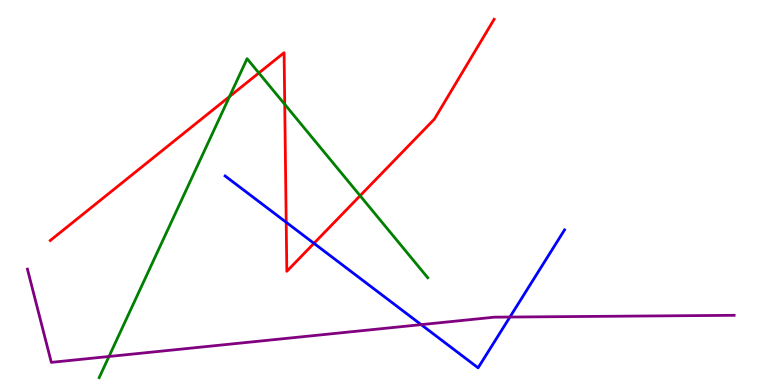[{'lines': ['blue', 'red'], 'intersections': [{'x': 3.69, 'y': 4.23}, {'x': 4.05, 'y': 3.68}]}, {'lines': ['green', 'red'], 'intersections': [{'x': 2.96, 'y': 7.49}, {'x': 3.34, 'y': 8.1}, {'x': 3.67, 'y': 7.29}, {'x': 4.65, 'y': 4.92}]}, {'lines': ['purple', 'red'], 'intersections': []}, {'lines': ['blue', 'green'], 'intersections': []}, {'lines': ['blue', 'purple'], 'intersections': [{'x': 5.43, 'y': 1.57}, {'x': 6.58, 'y': 1.77}]}, {'lines': ['green', 'purple'], 'intersections': [{'x': 1.41, 'y': 0.741}]}]